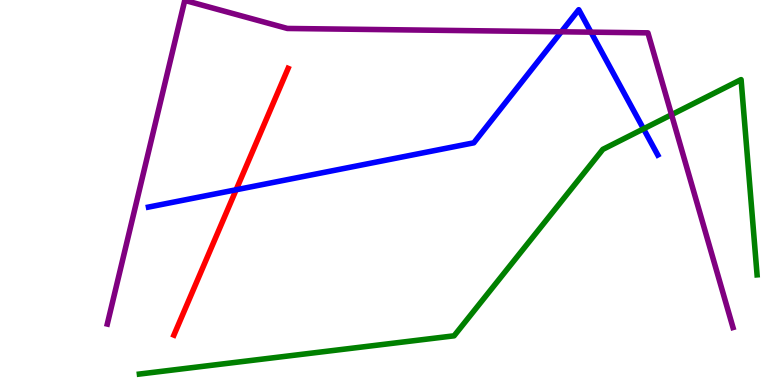[{'lines': ['blue', 'red'], 'intersections': [{'x': 3.05, 'y': 5.07}]}, {'lines': ['green', 'red'], 'intersections': []}, {'lines': ['purple', 'red'], 'intersections': []}, {'lines': ['blue', 'green'], 'intersections': [{'x': 8.3, 'y': 6.65}]}, {'lines': ['blue', 'purple'], 'intersections': [{'x': 7.24, 'y': 9.17}, {'x': 7.63, 'y': 9.16}]}, {'lines': ['green', 'purple'], 'intersections': [{'x': 8.67, 'y': 7.02}]}]